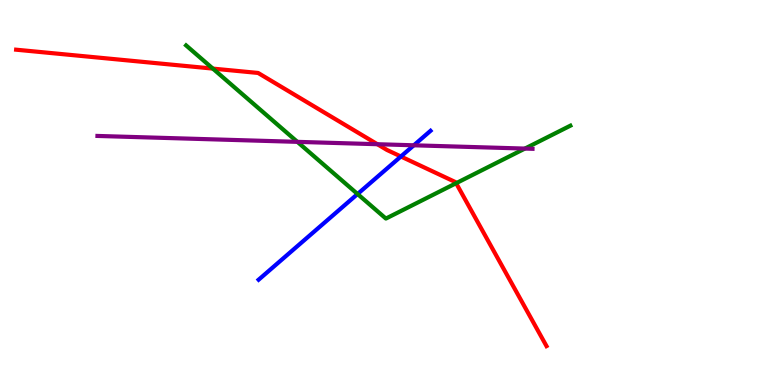[{'lines': ['blue', 'red'], 'intersections': [{'x': 5.17, 'y': 5.94}]}, {'lines': ['green', 'red'], 'intersections': [{'x': 2.75, 'y': 8.22}, {'x': 5.89, 'y': 5.24}]}, {'lines': ['purple', 'red'], 'intersections': [{'x': 4.87, 'y': 6.25}]}, {'lines': ['blue', 'green'], 'intersections': [{'x': 4.61, 'y': 4.96}]}, {'lines': ['blue', 'purple'], 'intersections': [{'x': 5.34, 'y': 6.23}]}, {'lines': ['green', 'purple'], 'intersections': [{'x': 3.84, 'y': 6.32}, {'x': 6.77, 'y': 6.14}]}]